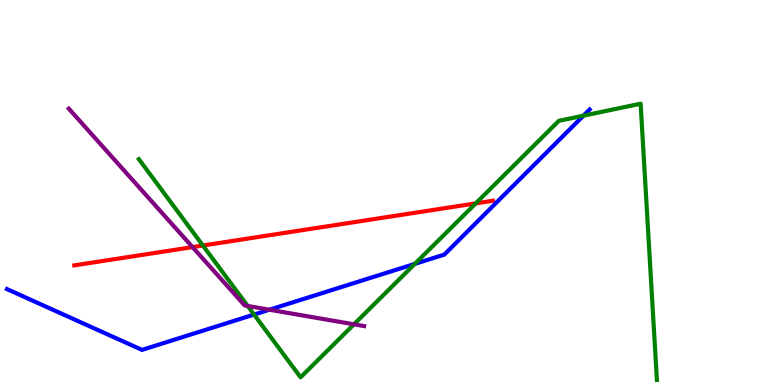[{'lines': ['blue', 'red'], 'intersections': []}, {'lines': ['green', 'red'], 'intersections': [{'x': 2.62, 'y': 3.62}, {'x': 6.14, 'y': 4.72}]}, {'lines': ['purple', 'red'], 'intersections': [{'x': 2.48, 'y': 3.58}]}, {'lines': ['blue', 'green'], 'intersections': [{'x': 3.28, 'y': 1.83}, {'x': 5.35, 'y': 3.15}, {'x': 7.53, 'y': 7.0}]}, {'lines': ['blue', 'purple'], 'intersections': [{'x': 3.48, 'y': 1.96}]}, {'lines': ['green', 'purple'], 'intersections': [{'x': 3.2, 'y': 2.05}, {'x': 4.57, 'y': 1.58}]}]